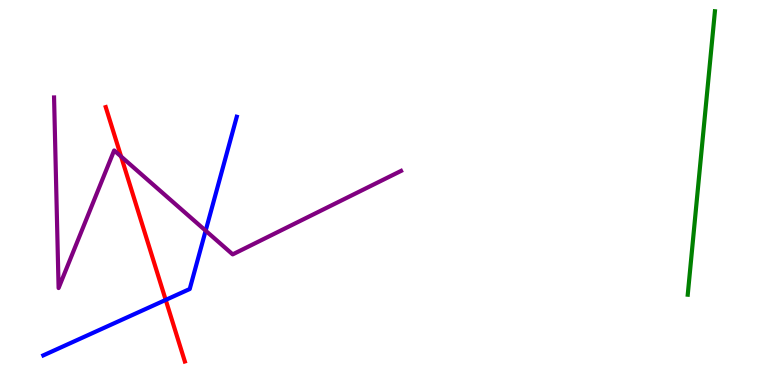[{'lines': ['blue', 'red'], 'intersections': [{'x': 2.14, 'y': 2.21}]}, {'lines': ['green', 'red'], 'intersections': []}, {'lines': ['purple', 'red'], 'intersections': [{'x': 1.56, 'y': 5.93}]}, {'lines': ['blue', 'green'], 'intersections': []}, {'lines': ['blue', 'purple'], 'intersections': [{'x': 2.65, 'y': 4.01}]}, {'lines': ['green', 'purple'], 'intersections': []}]